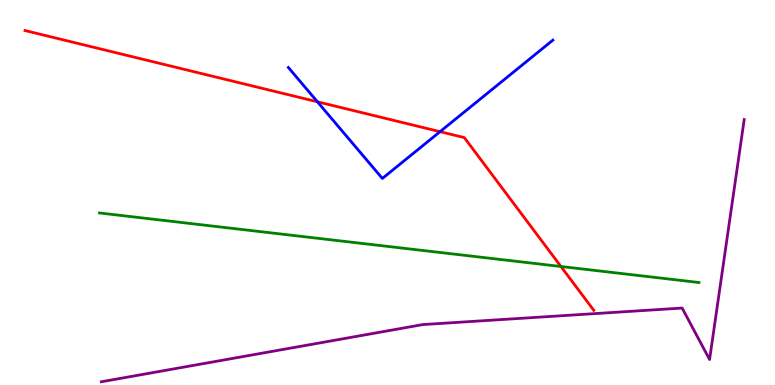[{'lines': ['blue', 'red'], 'intersections': [{'x': 4.1, 'y': 7.36}, {'x': 5.68, 'y': 6.58}]}, {'lines': ['green', 'red'], 'intersections': [{'x': 7.24, 'y': 3.08}]}, {'lines': ['purple', 'red'], 'intersections': []}, {'lines': ['blue', 'green'], 'intersections': []}, {'lines': ['blue', 'purple'], 'intersections': []}, {'lines': ['green', 'purple'], 'intersections': []}]